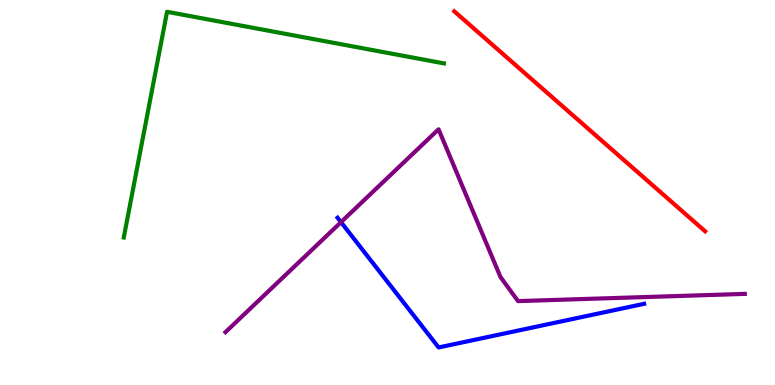[{'lines': ['blue', 'red'], 'intersections': []}, {'lines': ['green', 'red'], 'intersections': []}, {'lines': ['purple', 'red'], 'intersections': []}, {'lines': ['blue', 'green'], 'intersections': []}, {'lines': ['blue', 'purple'], 'intersections': [{'x': 4.4, 'y': 4.23}]}, {'lines': ['green', 'purple'], 'intersections': []}]